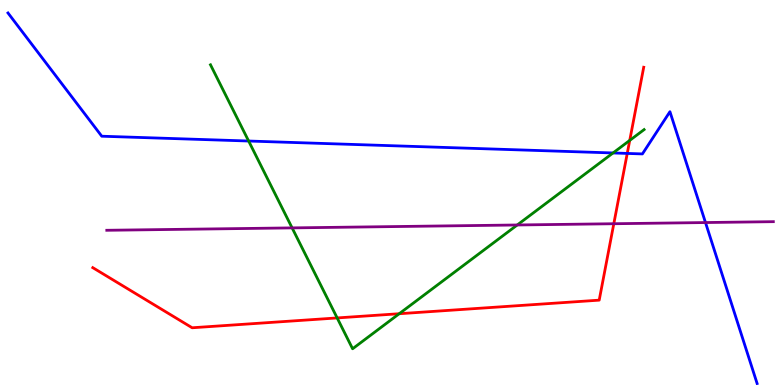[{'lines': ['blue', 'red'], 'intersections': [{'x': 8.09, 'y': 6.01}]}, {'lines': ['green', 'red'], 'intersections': [{'x': 4.35, 'y': 1.74}, {'x': 5.15, 'y': 1.85}, {'x': 8.13, 'y': 6.35}]}, {'lines': ['purple', 'red'], 'intersections': [{'x': 7.92, 'y': 4.19}]}, {'lines': ['blue', 'green'], 'intersections': [{'x': 3.21, 'y': 6.34}, {'x': 7.91, 'y': 6.03}]}, {'lines': ['blue', 'purple'], 'intersections': [{'x': 9.1, 'y': 4.22}]}, {'lines': ['green', 'purple'], 'intersections': [{'x': 3.77, 'y': 4.08}, {'x': 6.67, 'y': 4.16}]}]